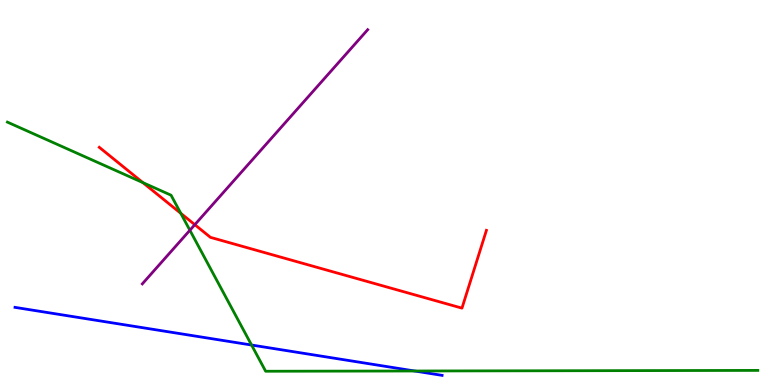[{'lines': ['blue', 'red'], 'intersections': []}, {'lines': ['green', 'red'], 'intersections': [{'x': 1.84, 'y': 5.26}, {'x': 2.33, 'y': 4.46}]}, {'lines': ['purple', 'red'], 'intersections': [{'x': 2.51, 'y': 4.16}]}, {'lines': ['blue', 'green'], 'intersections': [{'x': 3.25, 'y': 1.04}, {'x': 5.35, 'y': 0.364}]}, {'lines': ['blue', 'purple'], 'intersections': []}, {'lines': ['green', 'purple'], 'intersections': [{'x': 2.45, 'y': 4.02}]}]